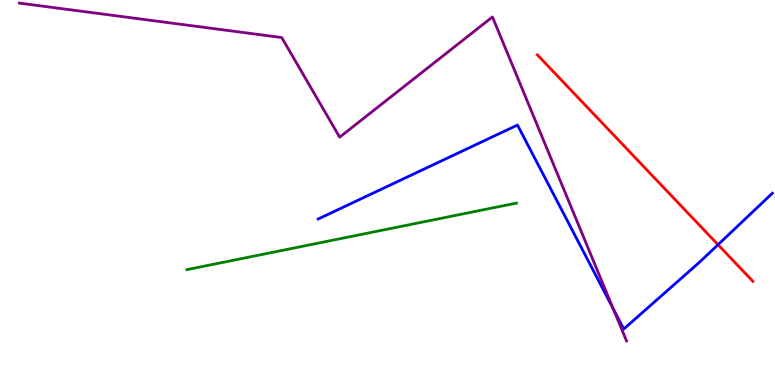[{'lines': ['blue', 'red'], 'intersections': [{'x': 9.26, 'y': 3.64}]}, {'lines': ['green', 'red'], 'intersections': []}, {'lines': ['purple', 'red'], 'intersections': []}, {'lines': ['blue', 'green'], 'intersections': []}, {'lines': ['blue', 'purple'], 'intersections': [{'x': 7.91, 'y': 1.98}]}, {'lines': ['green', 'purple'], 'intersections': []}]